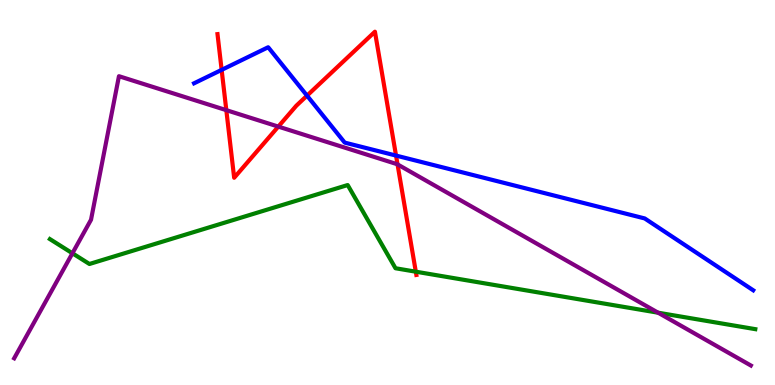[{'lines': ['blue', 'red'], 'intersections': [{'x': 2.86, 'y': 8.19}, {'x': 3.96, 'y': 7.52}, {'x': 5.11, 'y': 5.96}]}, {'lines': ['green', 'red'], 'intersections': [{'x': 5.37, 'y': 2.94}]}, {'lines': ['purple', 'red'], 'intersections': [{'x': 2.92, 'y': 7.14}, {'x': 3.59, 'y': 6.71}, {'x': 5.13, 'y': 5.73}]}, {'lines': ['blue', 'green'], 'intersections': []}, {'lines': ['blue', 'purple'], 'intersections': []}, {'lines': ['green', 'purple'], 'intersections': [{'x': 0.934, 'y': 3.42}, {'x': 8.49, 'y': 1.88}]}]